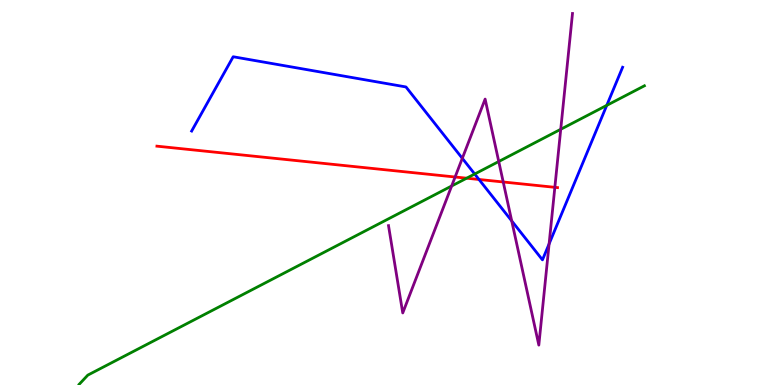[{'lines': ['blue', 'red'], 'intersections': [{'x': 6.18, 'y': 5.34}]}, {'lines': ['green', 'red'], 'intersections': [{'x': 6.02, 'y': 5.37}]}, {'lines': ['purple', 'red'], 'intersections': [{'x': 5.87, 'y': 5.4}, {'x': 6.49, 'y': 5.27}, {'x': 7.16, 'y': 5.13}]}, {'lines': ['blue', 'green'], 'intersections': [{'x': 6.13, 'y': 5.48}, {'x': 7.83, 'y': 7.26}]}, {'lines': ['blue', 'purple'], 'intersections': [{'x': 5.97, 'y': 5.89}, {'x': 6.6, 'y': 4.26}, {'x': 7.09, 'y': 3.67}]}, {'lines': ['green', 'purple'], 'intersections': [{'x': 5.83, 'y': 5.17}, {'x': 6.44, 'y': 5.8}, {'x': 7.24, 'y': 6.64}]}]